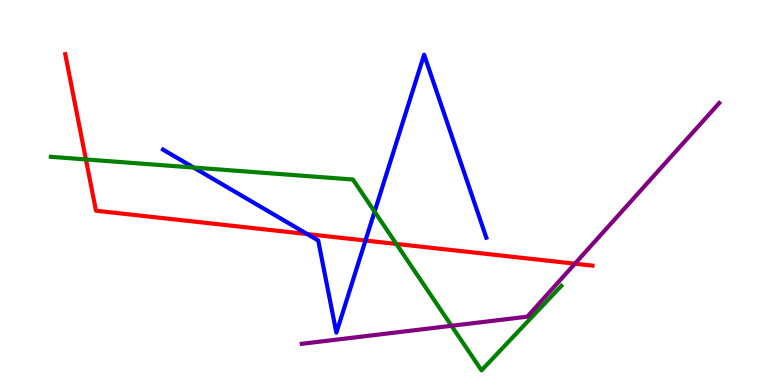[{'lines': ['blue', 'red'], 'intersections': [{'x': 3.97, 'y': 3.92}, {'x': 4.72, 'y': 3.75}]}, {'lines': ['green', 'red'], 'intersections': [{'x': 1.11, 'y': 5.86}, {'x': 5.11, 'y': 3.66}]}, {'lines': ['purple', 'red'], 'intersections': [{'x': 7.42, 'y': 3.15}]}, {'lines': ['blue', 'green'], 'intersections': [{'x': 2.5, 'y': 5.65}, {'x': 4.83, 'y': 4.5}]}, {'lines': ['blue', 'purple'], 'intersections': []}, {'lines': ['green', 'purple'], 'intersections': [{'x': 5.83, 'y': 1.54}]}]